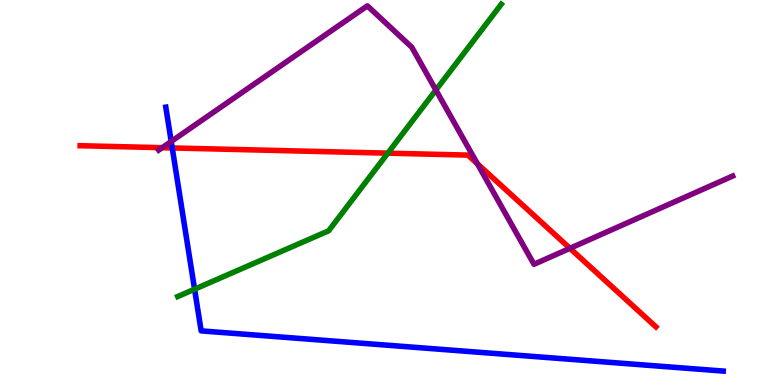[{'lines': ['blue', 'red'], 'intersections': [{'x': 2.22, 'y': 6.16}]}, {'lines': ['green', 'red'], 'intersections': [{'x': 5.0, 'y': 6.02}]}, {'lines': ['purple', 'red'], 'intersections': [{'x': 2.09, 'y': 6.16}, {'x': 6.16, 'y': 5.75}, {'x': 7.35, 'y': 3.55}]}, {'lines': ['blue', 'green'], 'intersections': [{'x': 2.51, 'y': 2.49}]}, {'lines': ['blue', 'purple'], 'intersections': [{'x': 2.21, 'y': 6.33}]}, {'lines': ['green', 'purple'], 'intersections': [{'x': 5.62, 'y': 7.66}]}]